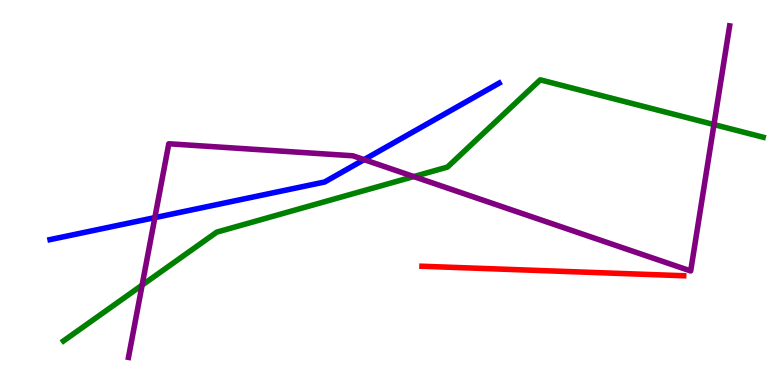[{'lines': ['blue', 'red'], 'intersections': []}, {'lines': ['green', 'red'], 'intersections': []}, {'lines': ['purple', 'red'], 'intersections': []}, {'lines': ['blue', 'green'], 'intersections': []}, {'lines': ['blue', 'purple'], 'intersections': [{'x': 2.0, 'y': 4.35}, {'x': 4.7, 'y': 5.85}]}, {'lines': ['green', 'purple'], 'intersections': [{'x': 1.83, 'y': 2.59}, {'x': 5.34, 'y': 5.41}, {'x': 9.21, 'y': 6.76}]}]